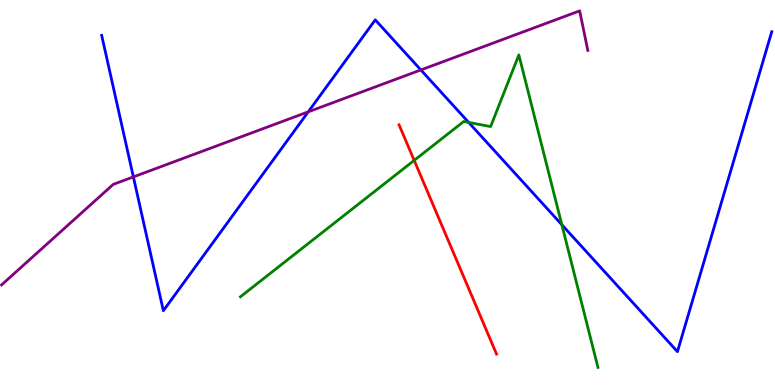[{'lines': ['blue', 'red'], 'intersections': []}, {'lines': ['green', 'red'], 'intersections': [{'x': 5.34, 'y': 5.83}]}, {'lines': ['purple', 'red'], 'intersections': []}, {'lines': ['blue', 'green'], 'intersections': [{'x': 6.05, 'y': 6.82}, {'x': 7.25, 'y': 4.16}]}, {'lines': ['blue', 'purple'], 'intersections': [{'x': 1.72, 'y': 5.41}, {'x': 3.98, 'y': 7.1}, {'x': 5.43, 'y': 8.18}]}, {'lines': ['green', 'purple'], 'intersections': []}]